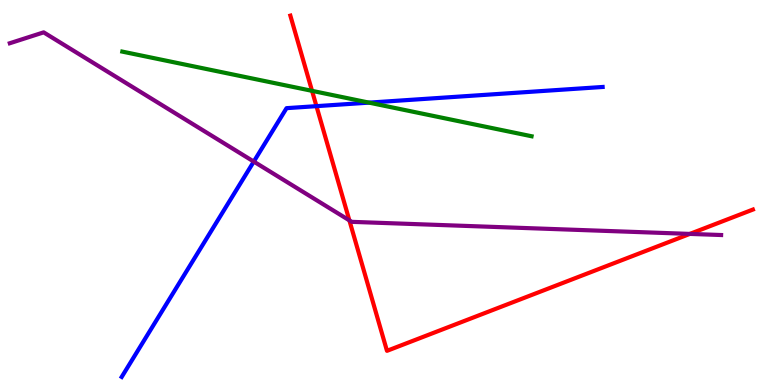[{'lines': ['blue', 'red'], 'intersections': [{'x': 4.08, 'y': 7.24}]}, {'lines': ['green', 'red'], 'intersections': [{'x': 4.03, 'y': 7.64}]}, {'lines': ['purple', 'red'], 'intersections': [{'x': 4.51, 'y': 4.28}, {'x': 8.9, 'y': 3.92}]}, {'lines': ['blue', 'green'], 'intersections': [{'x': 4.76, 'y': 7.33}]}, {'lines': ['blue', 'purple'], 'intersections': [{'x': 3.27, 'y': 5.8}]}, {'lines': ['green', 'purple'], 'intersections': []}]